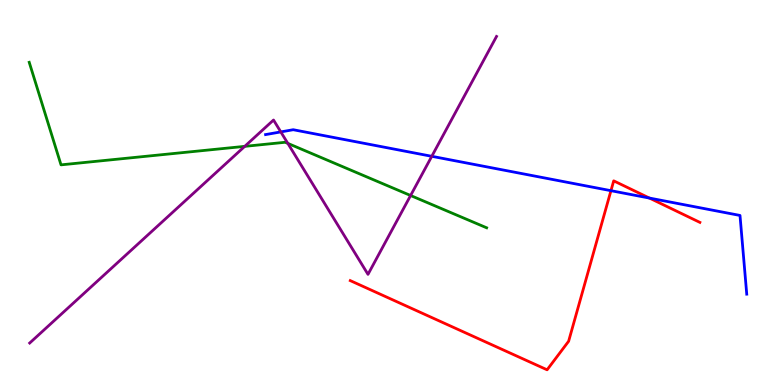[{'lines': ['blue', 'red'], 'intersections': [{'x': 7.88, 'y': 5.05}, {'x': 8.38, 'y': 4.86}]}, {'lines': ['green', 'red'], 'intersections': []}, {'lines': ['purple', 'red'], 'intersections': []}, {'lines': ['blue', 'green'], 'intersections': []}, {'lines': ['blue', 'purple'], 'intersections': [{'x': 3.62, 'y': 6.57}, {'x': 5.57, 'y': 5.94}]}, {'lines': ['green', 'purple'], 'intersections': [{'x': 3.16, 'y': 6.2}, {'x': 3.71, 'y': 6.28}, {'x': 5.3, 'y': 4.92}]}]